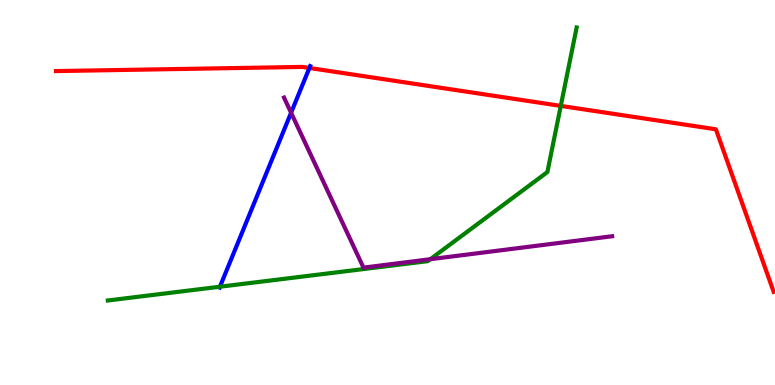[{'lines': ['blue', 'red'], 'intersections': [{'x': 3.99, 'y': 8.23}]}, {'lines': ['green', 'red'], 'intersections': [{'x': 7.24, 'y': 7.25}]}, {'lines': ['purple', 'red'], 'intersections': []}, {'lines': ['blue', 'green'], 'intersections': [{'x': 2.84, 'y': 2.55}]}, {'lines': ['blue', 'purple'], 'intersections': [{'x': 3.76, 'y': 7.07}]}, {'lines': ['green', 'purple'], 'intersections': [{'x': 5.55, 'y': 3.27}]}]